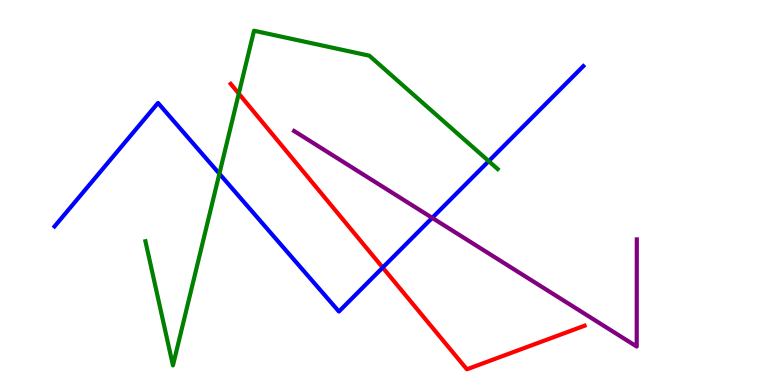[{'lines': ['blue', 'red'], 'intersections': [{'x': 4.94, 'y': 3.05}]}, {'lines': ['green', 'red'], 'intersections': [{'x': 3.08, 'y': 7.57}]}, {'lines': ['purple', 'red'], 'intersections': []}, {'lines': ['blue', 'green'], 'intersections': [{'x': 2.83, 'y': 5.49}, {'x': 6.31, 'y': 5.81}]}, {'lines': ['blue', 'purple'], 'intersections': [{'x': 5.58, 'y': 4.34}]}, {'lines': ['green', 'purple'], 'intersections': []}]